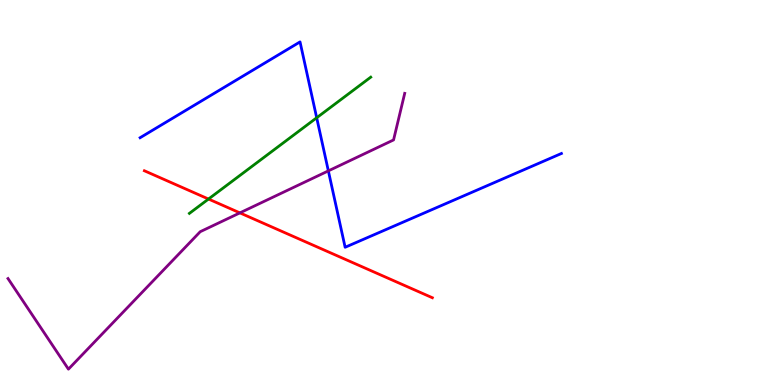[{'lines': ['blue', 'red'], 'intersections': []}, {'lines': ['green', 'red'], 'intersections': [{'x': 2.69, 'y': 4.83}]}, {'lines': ['purple', 'red'], 'intersections': [{'x': 3.1, 'y': 4.47}]}, {'lines': ['blue', 'green'], 'intersections': [{'x': 4.09, 'y': 6.94}]}, {'lines': ['blue', 'purple'], 'intersections': [{'x': 4.24, 'y': 5.56}]}, {'lines': ['green', 'purple'], 'intersections': []}]